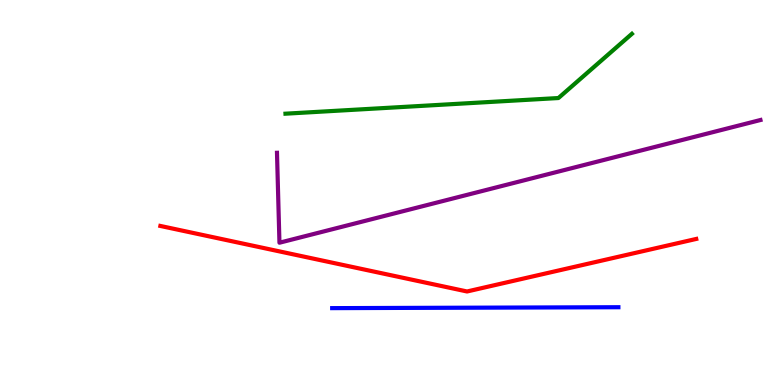[{'lines': ['blue', 'red'], 'intersections': []}, {'lines': ['green', 'red'], 'intersections': []}, {'lines': ['purple', 'red'], 'intersections': []}, {'lines': ['blue', 'green'], 'intersections': []}, {'lines': ['blue', 'purple'], 'intersections': []}, {'lines': ['green', 'purple'], 'intersections': []}]